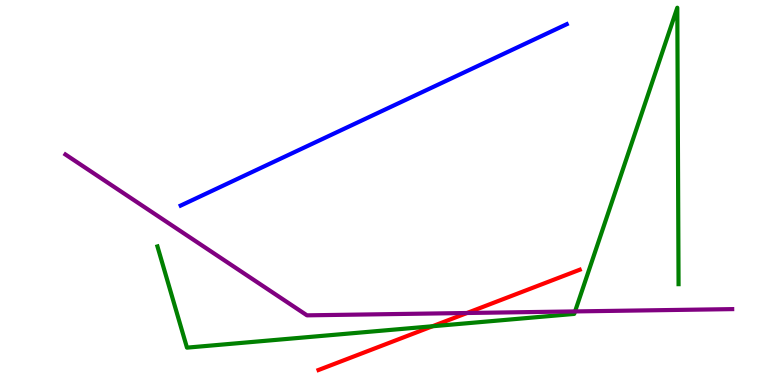[{'lines': ['blue', 'red'], 'intersections': []}, {'lines': ['green', 'red'], 'intersections': [{'x': 5.58, 'y': 1.53}]}, {'lines': ['purple', 'red'], 'intersections': [{'x': 6.03, 'y': 1.87}]}, {'lines': ['blue', 'green'], 'intersections': []}, {'lines': ['blue', 'purple'], 'intersections': []}, {'lines': ['green', 'purple'], 'intersections': [{'x': 7.42, 'y': 1.91}]}]